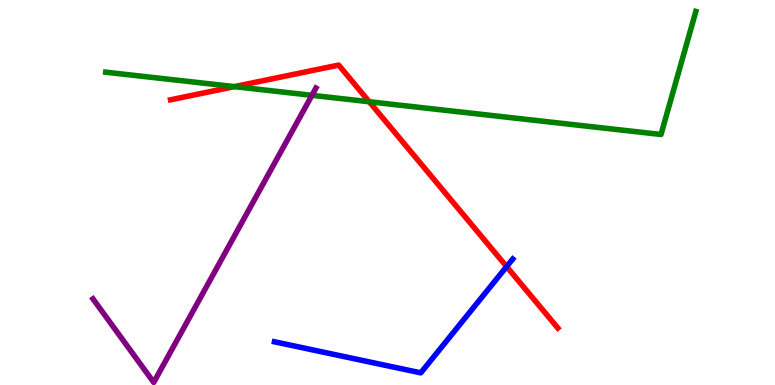[{'lines': ['blue', 'red'], 'intersections': [{'x': 6.54, 'y': 3.08}]}, {'lines': ['green', 'red'], 'intersections': [{'x': 3.02, 'y': 7.75}, {'x': 4.76, 'y': 7.36}]}, {'lines': ['purple', 'red'], 'intersections': []}, {'lines': ['blue', 'green'], 'intersections': []}, {'lines': ['blue', 'purple'], 'intersections': []}, {'lines': ['green', 'purple'], 'intersections': [{'x': 4.02, 'y': 7.52}]}]